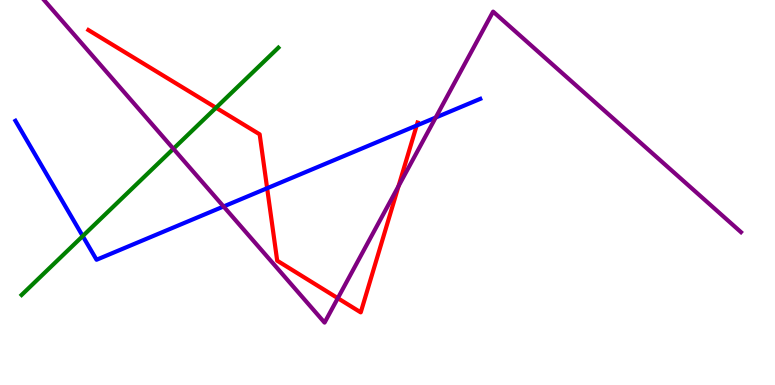[{'lines': ['blue', 'red'], 'intersections': [{'x': 3.45, 'y': 5.11}, {'x': 5.38, 'y': 6.74}]}, {'lines': ['green', 'red'], 'intersections': [{'x': 2.79, 'y': 7.2}]}, {'lines': ['purple', 'red'], 'intersections': [{'x': 4.36, 'y': 2.25}, {'x': 5.14, 'y': 5.17}]}, {'lines': ['blue', 'green'], 'intersections': [{'x': 1.07, 'y': 3.87}]}, {'lines': ['blue', 'purple'], 'intersections': [{'x': 2.88, 'y': 4.64}, {'x': 5.62, 'y': 6.95}]}, {'lines': ['green', 'purple'], 'intersections': [{'x': 2.24, 'y': 6.14}]}]